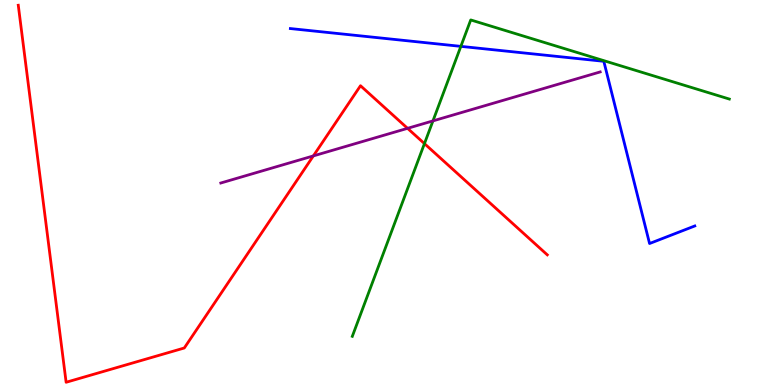[{'lines': ['blue', 'red'], 'intersections': []}, {'lines': ['green', 'red'], 'intersections': [{'x': 5.48, 'y': 6.27}]}, {'lines': ['purple', 'red'], 'intersections': [{'x': 4.04, 'y': 5.95}, {'x': 5.26, 'y': 6.67}]}, {'lines': ['blue', 'green'], 'intersections': [{'x': 5.95, 'y': 8.8}]}, {'lines': ['blue', 'purple'], 'intersections': []}, {'lines': ['green', 'purple'], 'intersections': [{'x': 5.59, 'y': 6.86}]}]